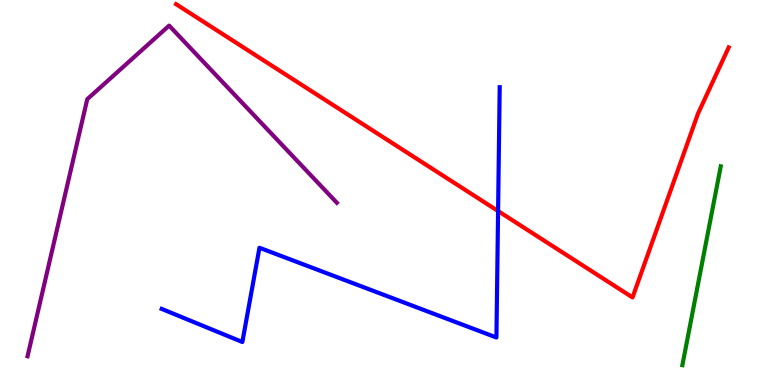[{'lines': ['blue', 'red'], 'intersections': [{'x': 6.43, 'y': 4.52}]}, {'lines': ['green', 'red'], 'intersections': []}, {'lines': ['purple', 'red'], 'intersections': []}, {'lines': ['blue', 'green'], 'intersections': []}, {'lines': ['blue', 'purple'], 'intersections': []}, {'lines': ['green', 'purple'], 'intersections': []}]